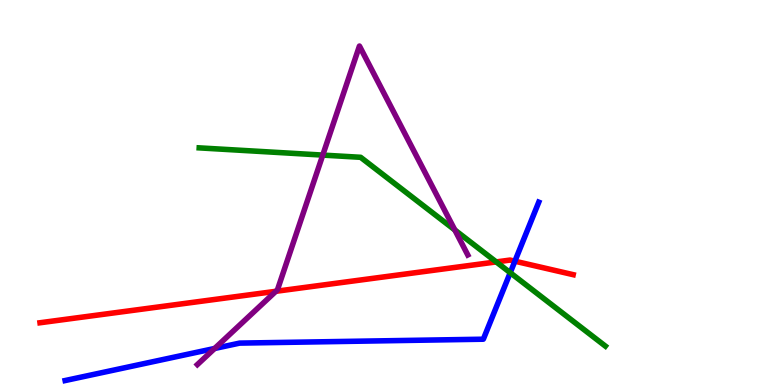[{'lines': ['blue', 'red'], 'intersections': [{'x': 6.64, 'y': 3.22}]}, {'lines': ['green', 'red'], 'intersections': [{'x': 6.4, 'y': 3.2}]}, {'lines': ['purple', 'red'], 'intersections': [{'x': 3.56, 'y': 2.43}]}, {'lines': ['blue', 'green'], 'intersections': [{'x': 6.58, 'y': 2.92}]}, {'lines': ['blue', 'purple'], 'intersections': [{'x': 2.77, 'y': 0.949}]}, {'lines': ['green', 'purple'], 'intersections': [{'x': 4.16, 'y': 5.97}, {'x': 5.87, 'y': 4.03}]}]